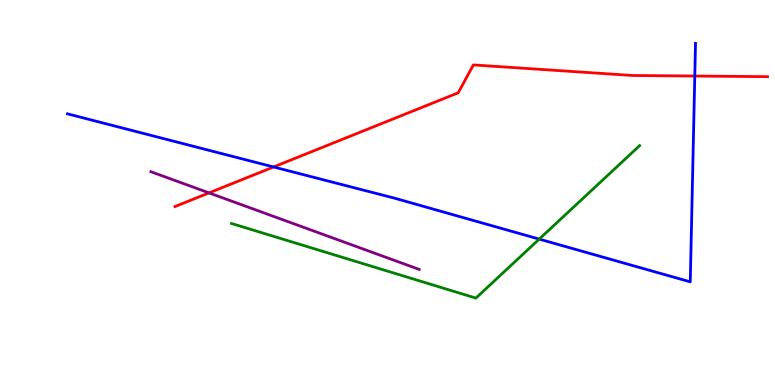[{'lines': ['blue', 'red'], 'intersections': [{'x': 3.53, 'y': 5.66}, {'x': 8.96, 'y': 8.03}]}, {'lines': ['green', 'red'], 'intersections': []}, {'lines': ['purple', 'red'], 'intersections': [{'x': 2.7, 'y': 4.99}]}, {'lines': ['blue', 'green'], 'intersections': [{'x': 6.96, 'y': 3.79}]}, {'lines': ['blue', 'purple'], 'intersections': []}, {'lines': ['green', 'purple'], 'intersections': []}]